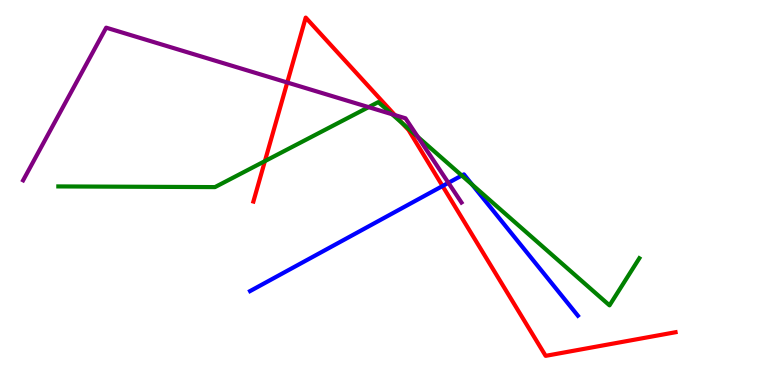[{'lines': ['blue', 'red'], 'intersections': [{'x': 5.71, 'y': 5.17}]}, {'lines': ['green', 'red'], 'intersections': [{'x': 3.42, 'y': 5.81}, {'x': 5.19, 'y': 6.8}]}, {'lines': ['purple', 'red'], 'intersections': [{'x': 3.71, 'y': 7.86}, {'x': 5.1, 'y': 7.01}]}, {'lines': ['blue', 'green'], 'intersections': [{'x': 5.96, 'y': 5.44}, {'x': 6.09, 'y': 5.2}]}, {'lines': ['blue', 'purple'], 'intersections': [{'x': 5.79, 'y': 5.25}]}, {'lines': ['green', 'purple'], 'intersections': [{'x': 4.76, 'y': 7.22}, {'x': 5.06, 'y': 7.03}, {'x': 5.39, 'y': 6.44}]}]